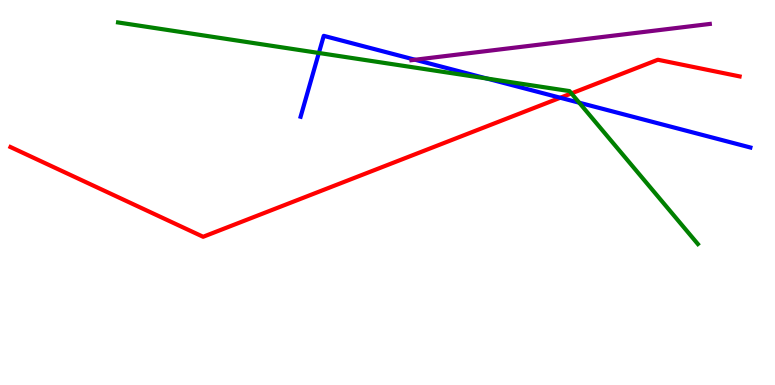[{'lines': ['blue', 'red'], 'intersections': [{'x': 7.23, 'y': 7.46}]}, {'lines': ['green', 'red'], 'intersections': [{'x': 7.37, 'y': 7.57}]}, {'lines': ['purple', 'red'], 'intersections': []}, {'lines': ['blue', 'green'], 'intersections': [{'x': 4.11, 'y': 8.62}, {'x': 6.28, 'y': 7.96}, {'x': 7.47, 'y': 7.33}]}, {'lines': ['blue', 'purple'], 'intersections': [{'x': 5.36, 'y': 8.45}]}, {'lines': ['green', 'purple'], 'intersections': []}]